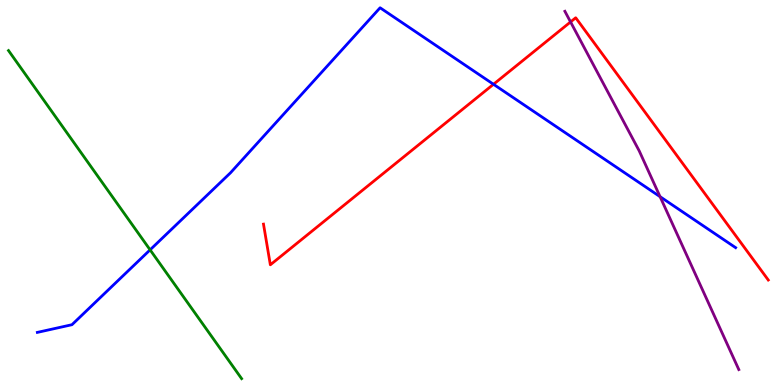[{'lines': ['blue', 'red'], 'intersections': [{'x': 6.37, 'y': 7.81}]}, {'lines': ['green', 'red'], 'intersections': []}, {'lines': ['purple', 'red'], 'intersections': [{'x': 7.36, 'y': 9.43}]}, {'lines': ['blue', 'green'], 'intersections': [{'x': 1.94, 'y': 3.51}]}, {'lines': ['blue', 'purple'], 'intersections': [{'x': 8.52, 'y': 4.89}]}, {'lines': ['green', 'purple'], 'intersections': []}]